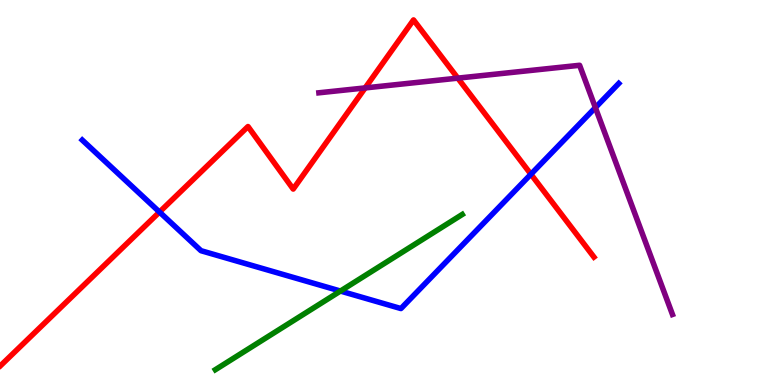[{'lines': ['blue', 'red'], 'intersections': [{'x': 2.06, 'y': 4.49}, {'x': 6.85, 'y': 5.47}]}, {'lines': ['green', 'red'], 'intersections': []}, {'lines': ['purple', 'red'], 'intersections': [{'x': 4.71, 'y': 7.72}, {'x': 5.91, 'y': 7.97}]}, {'lines': ['blue', 'green'], 'intersections': [{'x': 4.39, 'y': 2.44}]}, {'lines': ['blue', 'purple'], 'intersections': [{'x': 7.68, 'y': 7.2}]}, {'lines': ['green', 'purple'], 'intersections': []}]